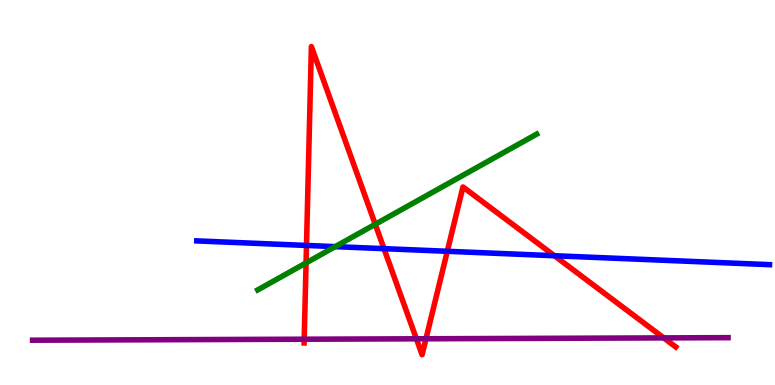[{'lines': ['blue', 'red'], 'intersections': [{'x': 3.95, 'y': 3.62}, {'x': 4.95, 'y': 3.54}, {'x': 5.77, 'y': 3.47}, {'x': 7.15, 'y': 3.36}]}, {'lines': ['green', 'red'], 'intersections': [{'x': 3.95, 'y': 3.17}, {'x': 4.84, 'y': 4.17}]}, {'lines': ['purple', 'red'], 'intersections': [{'x': 3.93, 'y': 1.19}, {'x': 5.37, 'y': 1.2}, {'x': 5.5, 'y': 1.2}, {'x': 8.56, 'y': 1.22}]}, {'lines': ['blue', 'green'], 'intersections': [{'x': 4.33, 'y': 3.59}]}, {'lines': ['blue', 'purple'], 'intersections': []}, {'lines': ['green', 'purple'], 'intersections': []}]